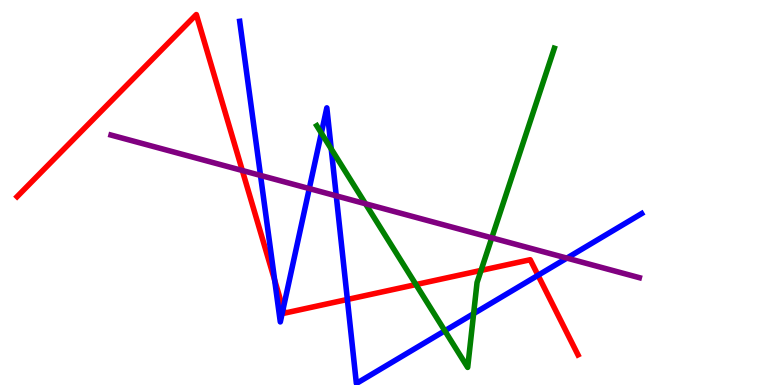[{'lines': ['blue', 'red'], 'intersections': [{'x': 3.54, 'y': 2.72}, {'x': 3.65, 'y': 1.98}, {'x': 4.48, 'y': 2.22}, {'x': 6.94, 'y': 2.85}]}, {'lines': ['green', 'red'], 'intersections': [{'x': 5.37, 'y': 2.61}, {'x': 6.21, 'y': 2.98}]}, {'lines': ['purple', 'red'], 'intersections': [{'x': 3.13, 'y': 5.57}]}, {'lines': ['blue', 'green'], 'intersections': [{'x': 4.15, 'y': 6.54}, {'x': 4.27, 'y': 6.13}, {'x': 5.74, 'y': 1.41}, {'x': 6.11, 'y': 1.85}]}, {'lines': ['blue', 'purple'], 'intersections': [{'x': 3.36, 'y': 5.44}, {'x': 3.99, 'y': 5.1}, {'x': 4.34, 'y': 4.91}, {'x': 7.31, 'y': 3.3}]}, {'lines': ['green', 'purple'], 'intersections': [{'x': 4.72, 'y': 4.71}, {'x': 6.35, 'y': 3.82}]}]